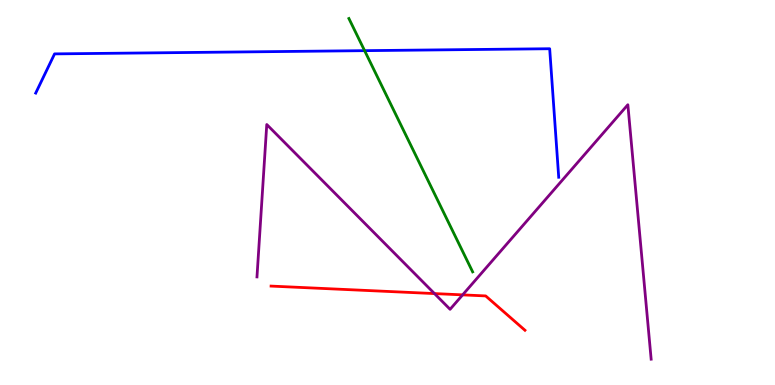[{'lines': ['blue', 'red'], 'intersections': []}, {'lines': ['green', 'red'], 'intersections': []}, {'lines': ['purple', 'red'], 'intersections': [{'x': 5.61, 'y': 2.37}, {'x': 5.97, 'y': 2.34}]}, {'lines': ['blue', 'green'], 'intersections': [{'x': 4.7, 'y': 8.68}]}, {'lines': ['blue', 'purple'], 'intersections': []}, {'lines': ['green', 'purple'], 'intersections': []}]